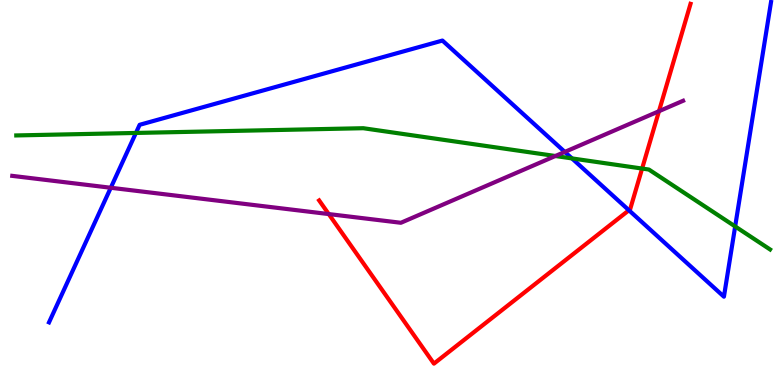[{'lines': ['blue', 'red'], 'intersections': [{'x': 8.12, 'y': 4.54}]}, {'lines': ['green', 'red'], 'intersections': [{'x': 8.29, 'y': 5.62}]}, {'lines': ['purple', 'red'], 'intersections': [{'x': 4.24, 'y': 4.44}, {'x': 8.5, 'y': 7.11}]}, {'lines': ['blue', 'green'], 'intersections': [{'x': 1.75, 'y': 6.55}, {'x': 7.38, 'y': 5.89}, {'x': 9.49, 'y': 4.12}]}, {'lines': ['blue', 'purple'], 'intersections': [{'x': 1.43, 'y': 5.12}, {'x': 7.29, 'y': 6.05}]}, {'lines': ['green', 'purple'], 'intersections': [{'x': 7.17, 'y': 5.95}]}]